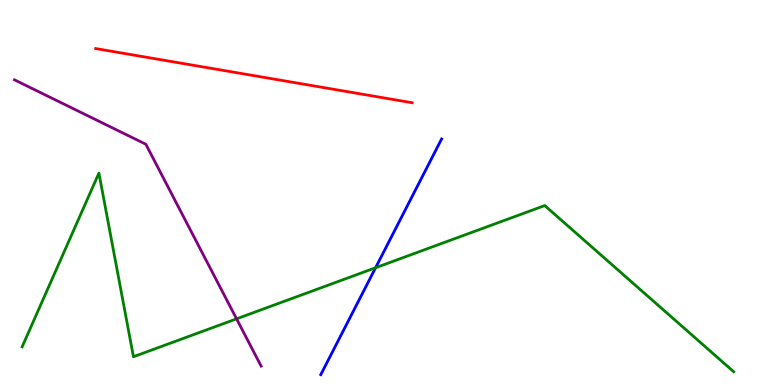[{'lines': ['blue', 'red'], 'intersections': []}, {'lines': ['green', 'red'], 'intersections': []}, {'lines': ['purple', 'red'], 'intersections': []}, {'lines': ['blue', 'green'], 'intersections': [{'x': 4.85, 'y': 3.05}]}, {'lines': ['blue', 'purple'], 'intersections': []}, {'lines': ['green', 'purple'], 'intersections': [{'x': 3.05, 'y': 1.72}]}]